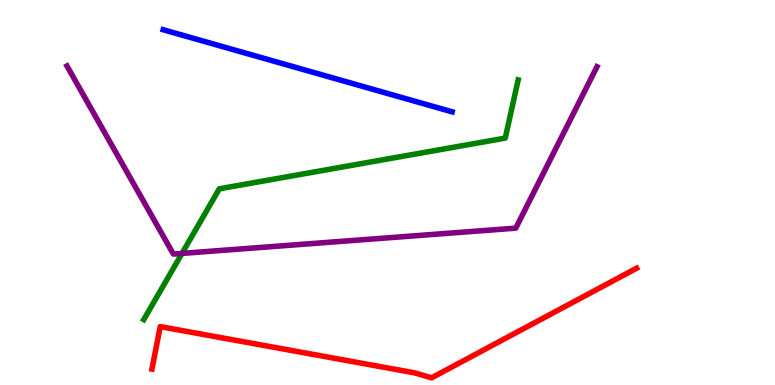[{'lines': ['blue', 'red'], 'intersections': []}, {'lines': ['green', 'red'], 'intersections': []}, {'lines': ['purple', 'red'], 'intersections': []}, {'lines': ['blue', 'green'], 'intersections': []}, {'lines': ['blue', 'purple'], 'intersections': []}, {'lines': ['green', 'purple'], 'intersections': [{'x': 2.35, 'y': 3.42}]}]